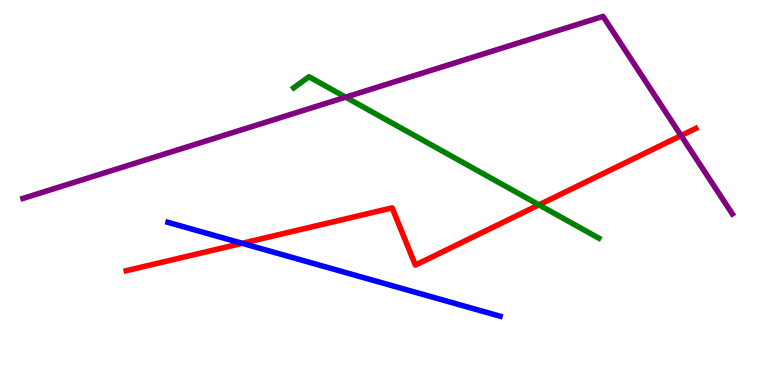[{'lines': ['blue', 'red'], 'intersections': [{'x': 3.12, 'y': 3.68}]}, {'lines': ['green', 'red'], 'intersections': [{'x': 6.95, 'y': 4.68}]}, {'lines': ['purple', 'red'], 'intersections': [{'x': 8.79, 'y': 6.48}]}, {'lines': ['blue', 'green'], 'intersections': []}, {'lines': ['blue', 'purple'], 'intersections': []}, {'lines': ['green', 'purple'], 'intersections': [{'x': 4.46, 'y': 7.48}]}]